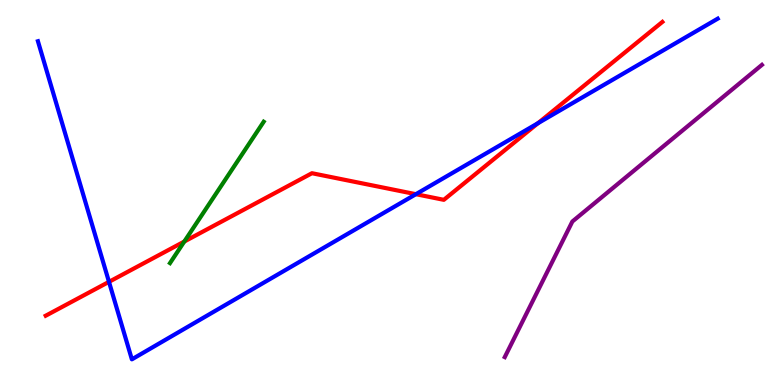[{'lines': ['blue', 'red'], 'intersections': [{'x': 1.41, 'y': 2.68}, {'x': 5.37, 'y': 4.96}, {'x': 6.94, 'y': 6.8}]}, {'lines': ['green', 'red'], 'intersections': [{'x': 2.38, 'y': 3.73}]}, {'lines': ['purple', 'red'], 'intersections': []}, {'lines': ['blue', 'green'], 'intersections': []}, {'lines': ['blue', 'purple'], 'intersections': []}, {'lines': ['green', 'purple'], 'intersections': []}]